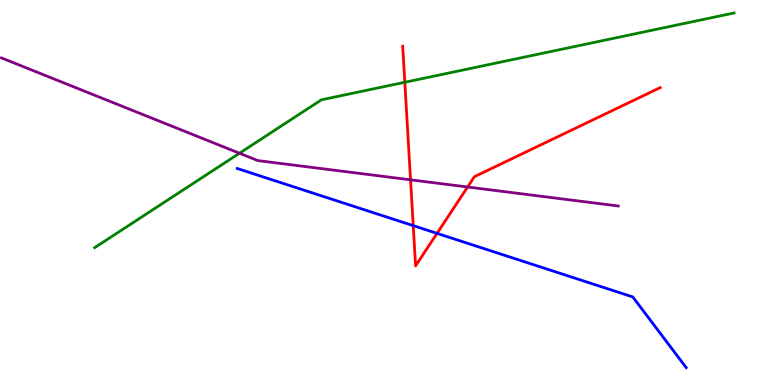[{'lines': ['blue', 'red'], 'intersections': [{'x': 5.33, 'y': 4.14}, {'x': 5.64, 'y': 3.94}]}, {'lines': ['green', 'red'], 'intersections': [{'x': 5.22, 'y': 7.86}]}, {'lines': ['purple', 'red'], 'intersections': [{'x': 5.3, 'y': 5.33}, {'x': 6.03, 'y': 5.14}]}, {'lines': ['blue', 'green'], 'intersections': []}, {'lines': ['blue', 'purple'], 'intersections': []}, {'lines': ['green', 'purple'], 'intersections': [{'x': 3.09, 'y': 6.02}]}]